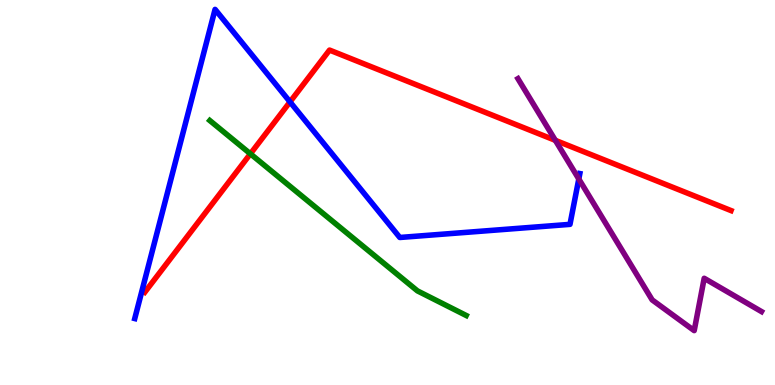[{'lines': ['blue', 'red'], 'intersections': [{'x': 3.74, 'y': 7.35}]}, {'lines': ['green', 'red'], 'intersections': [{'x': 3.23, 'y': 6.0}]}, {'lines': ['purple', 'red'], 'intersections': [{'x': 7.17, 'y': 6.35}]}, {'lines': ['blue', 'green'], 'intersections': []}, {'lines': ['blue', 'purple'], 'intersections': [{'x': 7.47, 'y': 5.35}]}, {'lines': ['green', 'purple'], 'intersections': []}]